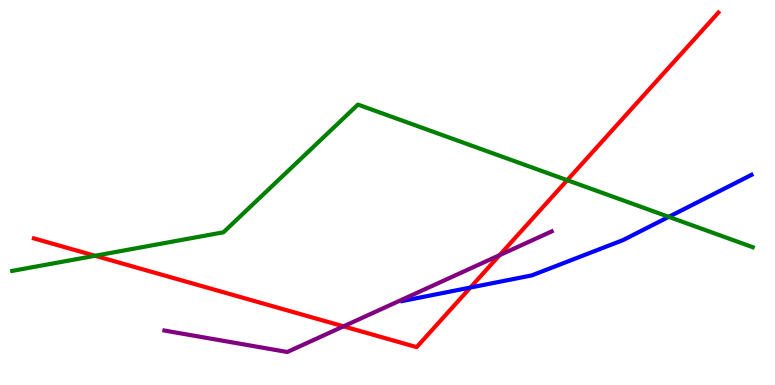[{'lines': ['blue', 'red'], 'intersections': [{'x': 6.07, 'y': 2.53}]}, {'lines': ['green', 'red'], 'intersections': [{'x': 1.23, 'y': 3.36}, {'x': 7.32, 'y': 5.32}]}, {'lines': ['purple', 'red'], 'intersections': [{'x': 4.43, 'y': 1.52}, {'x': 6.45, 'y': 3.37}]}, {'lines': ['blue', 'green'], 'intersections': [{'x': 8.63, 'y': 4.37}]}, {'lines': ['blue', 'purple'], 'intersections': []}, {'lines': ['green', 'purple'], 'intersections': []}]